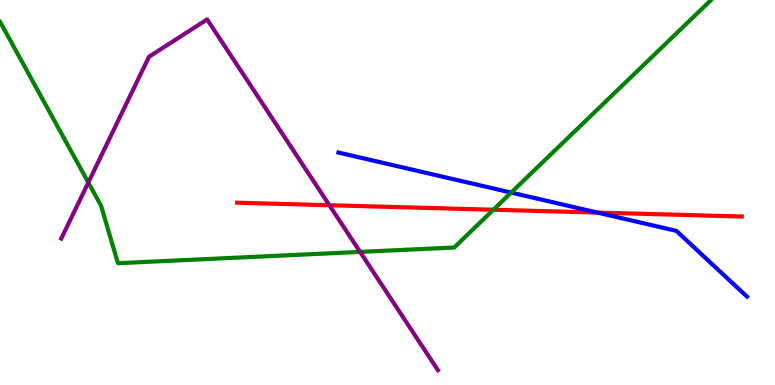[{'lines': ['blue', 'red'], 'intersections': [{'x': 7.71, 'y': 4.48}]}, {'lines': ['green', 'red'], 'intersections': [{'x': 6.37, 'y': 4.55}]}, {'lines': ['purple', 'red'], 'intersections': [{'x': 4.25, 'y': 4.67}]}, {'lines': ['blue', 'green'], 'intersections': [{'x': 6.6, 'y': 5.0}]}, {'lines': ['blue', 'purple'], 'intersections': []}, {'lines': ['green', 'purple'], 'intersections': [{'x': 1.14, 'y': 5.26}, {'x': 4.65, 'y': 3.46}]}]